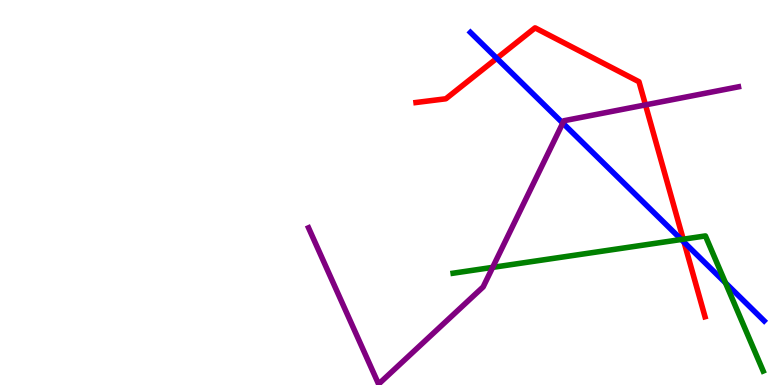[{'lines': ['blue', 'red'], 'intersections': [{'x': 6.41, 'y': 8.49}, {'x': 8.83, 'y': 3.71}]}, {'lines': ['green', 'red'], 'intersections': [{'x': 8.82, 'y': 3.79}]}, {'lines': ['purple', 'red'], 'intersections': [{'x': 8.33, 'y': 7.28}]}, {'lines': ['blue', 'green'], 'intersections': [{'x': 8.79, 'y': 3.78}, {'x': 9.36, 'y': 2.65}]}, {'lines': ['blue', 'purple'], 'intersections': [{'x': 7.26, 'y': 6.8}]}, {'lines': ['green', 'purple'], 'intersections': [{'x': 6.36, 'y': 3.06}]}]